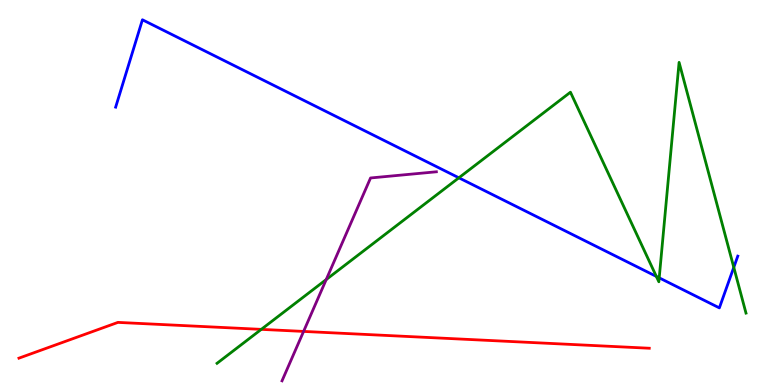[{'lines': ['blue', 'red'], 'intersections': []}, {'lines': ['green', 'red'], 'intersections': [{'x': 3.37, 'y': 1.45}]}, {'lines': ['purple', 'red'], 'intersections': [{'x': 3.92, 'y': 1.39}]}, {'lines': ['blue', 'green'], 'intersections': [{'x': 5.92, 'y': 5.38}, {'x': 8.47, 'y': 2.82}, {'x': 8.51, 'y': 2.78}, {'x': 9.47, 'y': 3.06}]}, {'lines': ['blue', 'purple'], 'intersections': []}, {'lines': ['green', 'purple'], 'intersections': [{'x': 4.21, 'y': 2.74}]}]